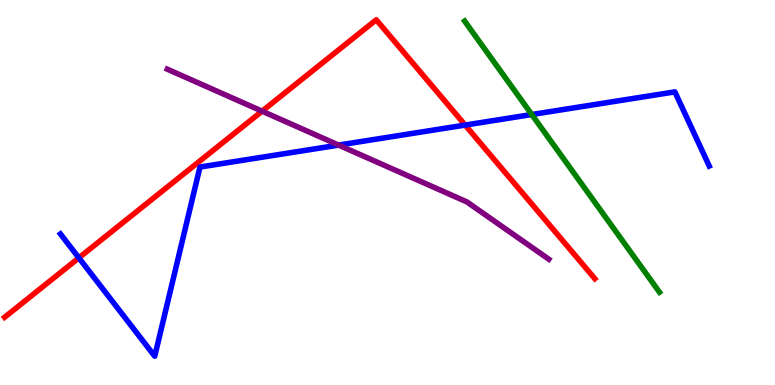[{'lines': ['blue', 'red'], 'intersections': [{'x': 1.02, 'y': 3.3}, {'x': 6.0, 'y': 6.75}]}, {'lines': ['green', 'red'], 'intersections': []}, {'lines': ['purple', 'red'], 'intersections': [{'x': 3.38, 'y': 7.11}]}, {'lines': ['blue', 'green'], 'intersections': [{'x': 6.86, 'y': 7.03}]}, {'lines': ['blue', 'purple'], 'intersections': [{'x': 4.37, 'y': 6.23}]}, {'lines': ['green', 'purple'], 'intersections': []}]